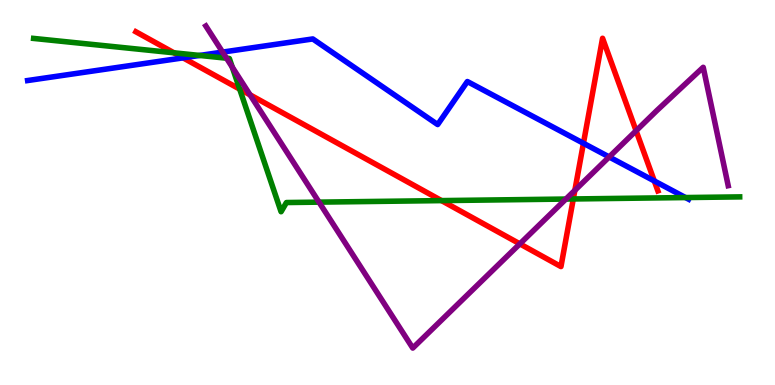[{'lines': ['blue', 'red'], 'intersections': [{'x': 2.36, 'y': 8.5}, {'x': 7.53, 'y': 6.28}, {'x': 8.44, 'y': 5.3}]}, {'lines': ['green', 'red'], 'intersections': [{'x': 2.24, 'y': 8.63}, {'x': 3.09, 'y': 7.69}, {'x': 5.7, 'y': 4.79}, {'x': 7.4, 'y': 4.83}]}, {'lines': ['purple', 'red'], 'intersections': [{'x': 3.23, 'y': 7.54}, {'x': 6.71, 'y': 3.67}, {'x': 7.42, 'y': 5.06}, {'x': 8.21, 'y': 6.6}]}, {'lines': ['blue', 'green'], 'intersections': [{'x': 2.58, 'y': 8.56}, {'x': 8.85, 'y': 4.87}]}, {'lines': ['blue', 'purple'], 'intersections': [{'x': 2.87, 'y': 8.65}, {'x': 7.86, 'y': 5.92}]}, {'lines': ['green', 'purple'], 'intersections': [{'x': 2.92, 'y': 8.49}, {'x': 3.0, 'y': 8.26}, {'x': 4.12, 'y': 4.75}, {'x': 7.3, 'y': 4.83}]}]